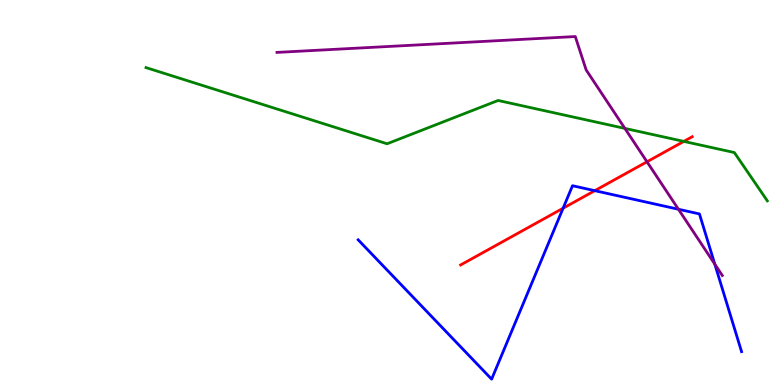[{'lines': ['blue', 'red'], 'intersections': [{'x': 7.27, 'y': 4.59}, {'x': 7.67, 'y': 5.05}]}, {'lines': ['green', 'red'], 'intersections': [{'x': 8.82, 'y': 6.33}]}, {'lines': ['purple', 'red'], 'intersections': [{'x': 8.35, 'y': 5.8}]}, {'lines': ['blue', 'green'], 'intersections': []}, {'lines': ['blue', 'purple'], 'intersections': [{'x': 8.75, 'y': 4.56}, {'x': 9.22, 'y': 3.14}]}, {'lines': ['green', 'purple'], 'intersections': [{'x': 8.06, 'y': 6.66}]}]